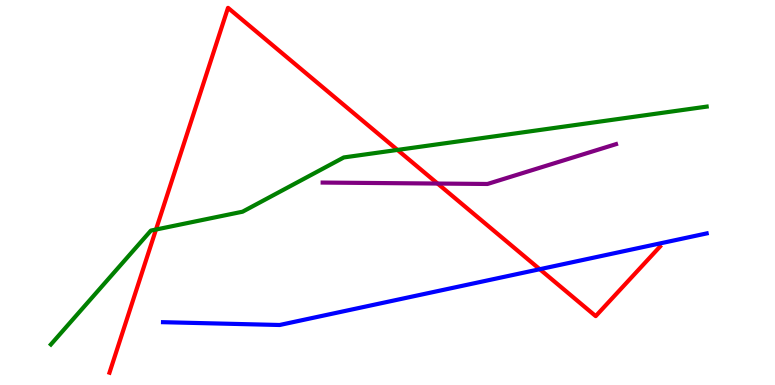[{'lines': ['blue', 'red'], 'intersections': [{'x': 6.96, 'y': 3.01}]}, {'lines': ['green', 'red'], 'intersections': [{'x': 2.01, 'y': 4.04}, {'x': 5.13, 'y': 6.11}]}, {'lines': ['purple', 'red'], 'intersections': [{'x': 5.65, 'y': 5.23}]}, {'lines': ['blue', 'green'], 'intersections': []}, {'lines': ['blue', 'purple'], 'intersections': []}, {'lines': ['green', 'purple'], 'intersections': []}]